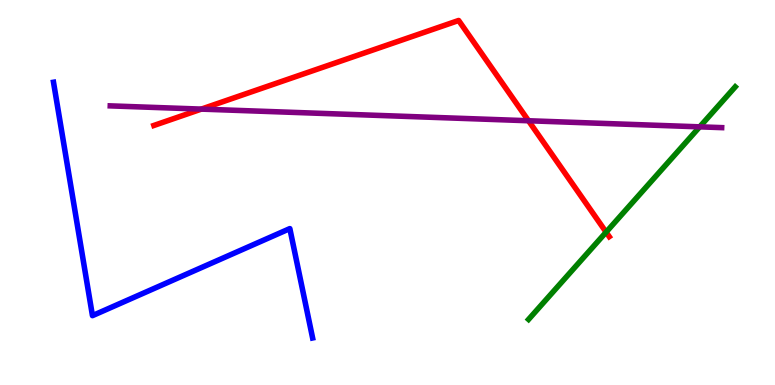[{'lines': ['blue', 'red'], 'intersections': []}, {'lines': ['green', 'red'], 'intersections': [{'x': 7.82, 'y': 3.97}]}, {'lines': ['purple', 'red'], 'intersections': [{'x': 2.6, 'y': 7.17}, {'x': 6.82, 'y': 6.86}]}, {'lines': ['blue', 'green'], 'intersections': []}, {'lines': ['blue', 'purple'], 'intersections': []}, {'lines': ['green', 'purple'], 'intersections': [{'x': 9.03, 'y': 6.71}]}]